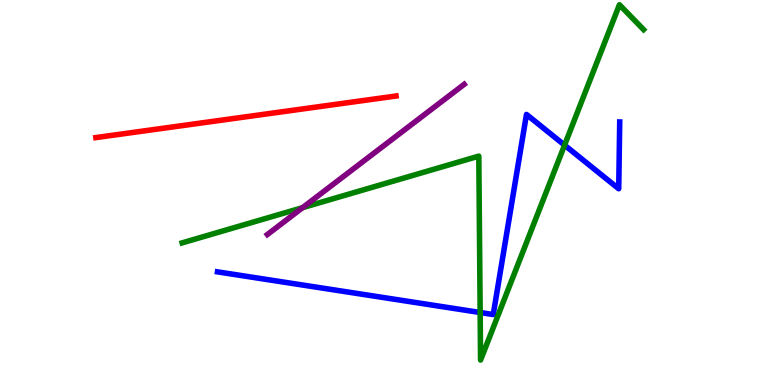[{'lines': ['blue', 'red'], 'intersections': []}, {'lines': ['green', 'red'], 'intersections': []}, {'lines': ['purple', 'red'], 'intersections': []}, {'lines': ['blue', 'green'], 'intersections': [{'x': 6.2, 'y': 1.88}, {'x': 7.28, 'y': 6.23}]}, {'lines': ['blue', 'purple'], 'intersections': []}, {'lines': ['green', 'purple'], 'intersections': [{'x': 3.9, 'y': 4.61}]}]